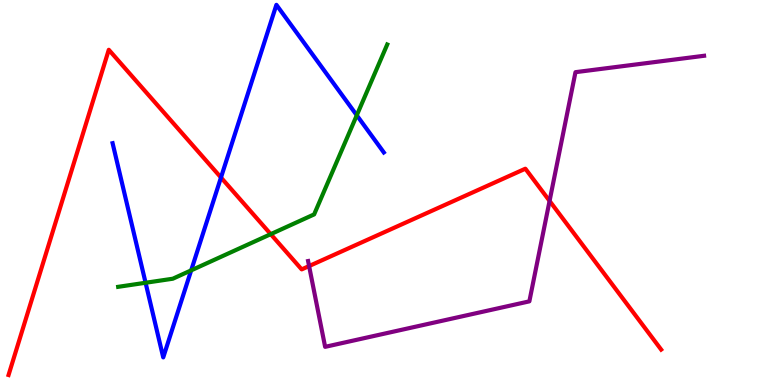[{'lines': ['blue', 'red'], 'intersections': [{'x': 2.85, 'y': 5.39}]}, {'lines': ['green', 'red'], 'intersections': [{'x': 3.49, 'y': 3.92}]}, {'lines': ['purple', 'red'], 'intersections': [{'x': 3.99, 'y': 3.09}, {'x': 7.09, 'y': 4.78}]}, {'lines': ['blue', 'green'], 'intersections': [{'x': 1.88, 'y': 2.66}, {'x': 2.47, 'y': 2.98}, {'x': 4.6, 'y': 7.01}]}, {'lines': ['blue', 'purple'], 'intersections': []}, {'lines': ['green', 'purple'], 'intersections': []}]